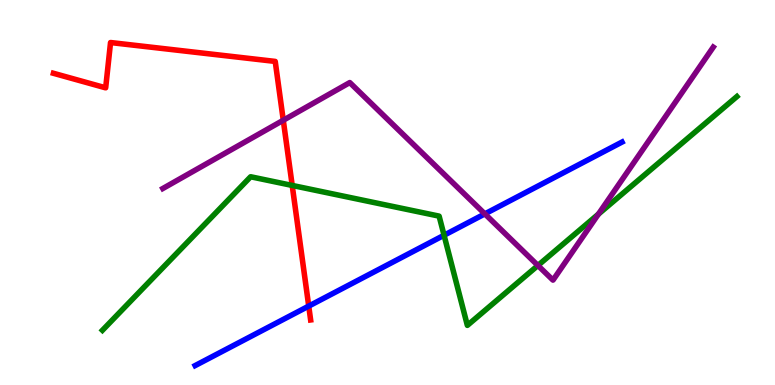[{'lines': ['blue', 'red'], 'intersections': [{'x': 3.98, 'y': 2.05}]}, {'lines': ['green', 'red'], 'intersections': [{'x': 3.77, 'y': 5.18}]}, {'lines': ['purple', 'red'], 'intersections': [{'x': 3.66, 'y': 6.88}]}, {'lines': ['blue', 'green'], 'intersections': [{'x': 5.73, 'y': 3.89}]}, {'lines': ['blue', 'purple'], 'intersections': [{'x': 6.26, 'y': 4.44}]}, {'lines': ['green', 'purple'], 'intersections': [{'x': 6.94, 'y': 3.1}, {'x': 7.72, 'y': 4.44}]}]